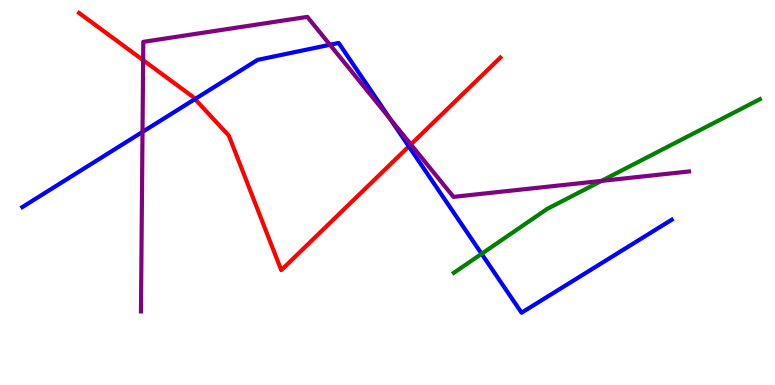[{'lines': ['blue', 'red'], 'intersections': [{'x': 2.52, 'y': 7.43}, {'x': 5.27, 'y': 6.2}]}, {'lines': ['green', 'red'], 'intersections': []}, {'lines': ['purple', 'red'], 'intersections': [{'x': 1.85, 'y': 8.44}, {'x': 5.3, 'y': 6.25}]}, {'lines': ['blue', 'green'], 'intersections': [{'x': 6.21, 'y': 3.41}]}, {'lines': ['blue', 'purple'], 'intersections': [{'x': 1.84, 'y': 6.57}, {'x': 4.26, 'y': 8.84}, {'x': 5.03, 'y': 6.91}]}, {'lines': ['green', 'purple'], 'intersections': [{'x': 7.76, 'y': 5.3}]}]